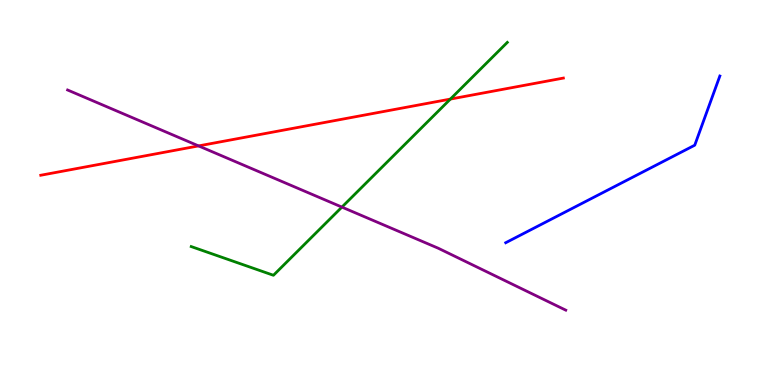[{'lines': ['blue', 'red'], 'intersections': []}, {'lines': ['green', 'red'], 'intersections': [{'x': 5.81, 'y': 7.43}]}, {'lines': ['purple', 'red'], 'intersections': [{'x': 2.56, 'y': 6.21}]}, {'lines': ['blue', 'green'], 'intersections': []}, {'lines': ['blue', 'purple'], 'intersections': []}, {'lines': ['green', 'purple'], 'intersections': [{'x': 4.41, 'y': 4.62}]}]